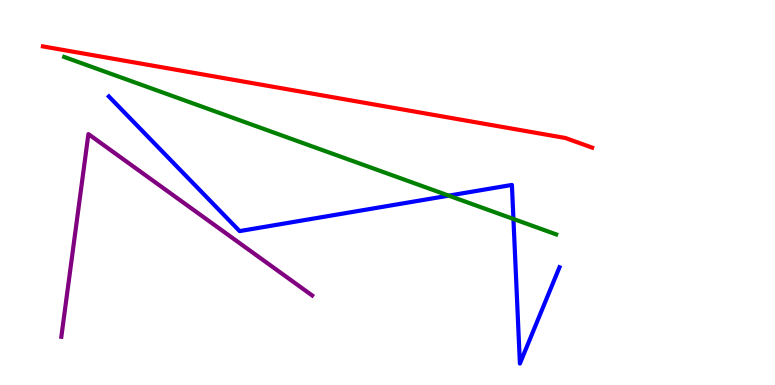[{'lines': ['blue', 'red'], 'intersections': []}, {'lines': ['green', 'red'], 'intersections': []}, {'lines': ['purple', 'red'], 'intersections': []}, {'lines': ['blue', 'green'], 'intersections': [{'x': 5.79, 'y': 4.92}, {'x': 6.62, 'y': 4.31}]}, {'lines': ['blue', 'purple'], 'intersections': []}, {'lines': ['green', 'purple'], 'intersections': []}]